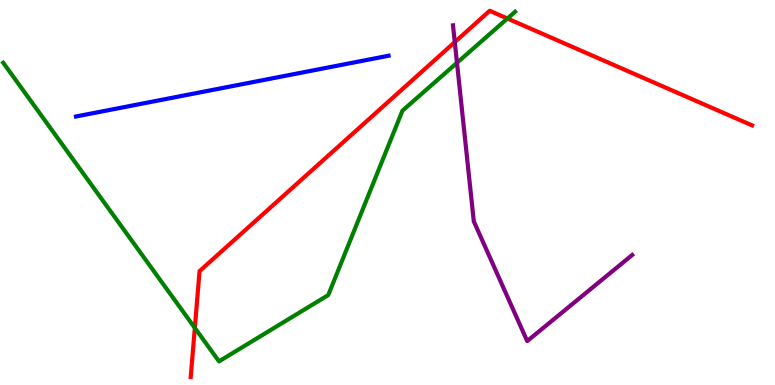[{'lines': ['blue', 'red'], 'intersections': []}, {'lines': ['green', 'red'], 'intersections': [{'x': 2.51, 'y': 1.48}, {'x': 6.55, 'y': 9.52}]}, {'lines': ['purple', 'red'], 'intersections': [{'x': 5.87, 'y': 8.91}]}, {'lines': ['blue', 'green'], 'intersections': []}, {'lines': ['blue', 'purple'], 'intersections': []}, {'lines': ['green', 'purple'], 'intersections': [{'x': 5.9, 'y': 8.37}]}]